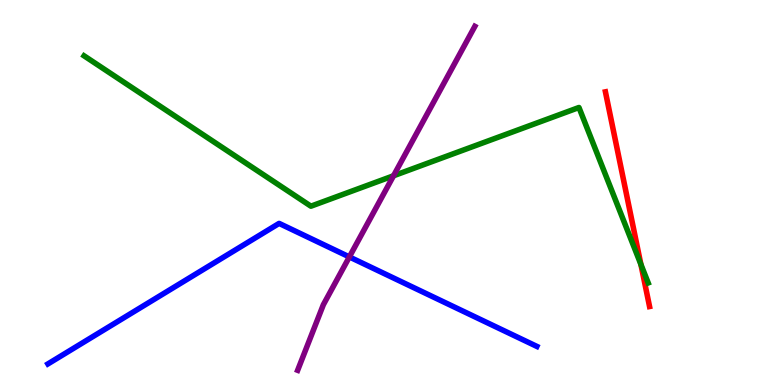[{'lines': ['blue', 'red'], 'intersections': []}, {'lines': ['green', 'red'], 'intersections': [{'x': 8.27, 'y': 3.13}]}, {'lines': ['purple', 'red'], 'intersections': []}, {'lines': ['blue', 'green'], 'intersections': []}, {'lines': ['blue', 'purple'], 'intersections': [{'x': 4.51, 'y': 3.33}]}, {'lines': ['green', 'purple'], 'intersections': [{'x': 5.08, 'y': 5.43}]}]